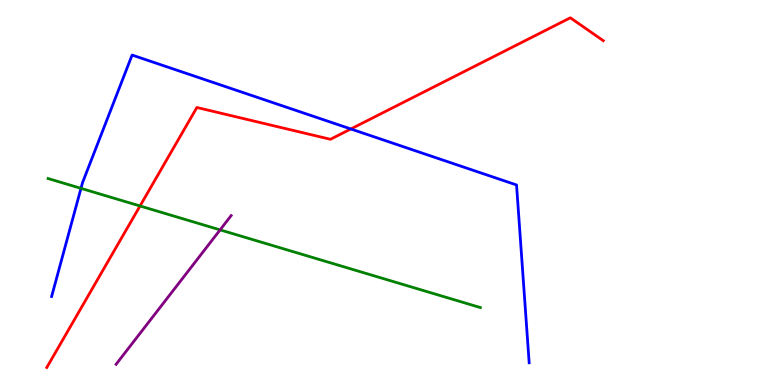[{'lines': ['blue', 'red'], 'intersections': [{'x': 4.53, 'y': 6.65}]}, {'lines': ['green', 'red'], 'intersections': [{'x': 1.81, 'y': 4.65}]}, {'lines': ['purple', 'red'], 'intersections': []}, {'lines': ['blue', 'green'], 'intersections': [{'x': 1.04, 'y': 5.11}]}, {'lines': ['blue', 'purple'], 'intersections': []}, {'lines': ['green', 'purple'], 'intersections': [{'x': 2.84, 'y': 4.03}]}]